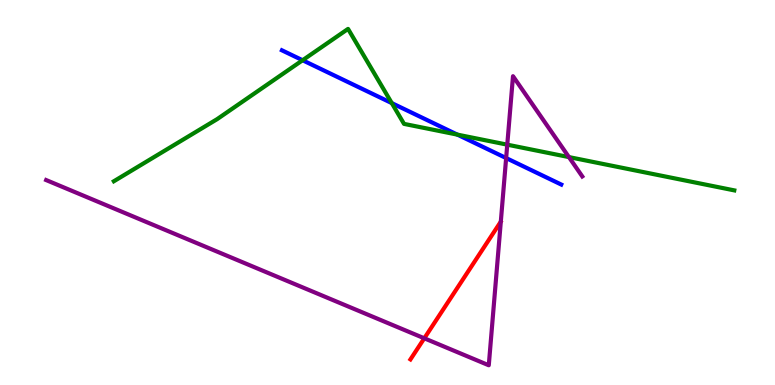[{'lines': ['blue', 'red'], 'intersections': []}, {'lines': ['green', 'red'], 'intersections': []}, {'lines': ['purple', 'red'], 'intersections': [{'x': 5.47, 'y': 1.21}]}, {'lines': ['blue', 'green'], 'intersections': [{'x': 3.9, 'y': 8.44}, {'x': 5.06, 'y': 7.32}, {'x': 5.9, 'y': 6.5}]}, {'lines': ['blue', 'purple'], 'intersections': [{'x': 6.53, 'y': 5.89}]}, {'lines': ['green', 'purple'], 'intersections': [{'x': 6.55, 'y': 6.24}, {'x': 7.34, 'y': 5.92}]}]